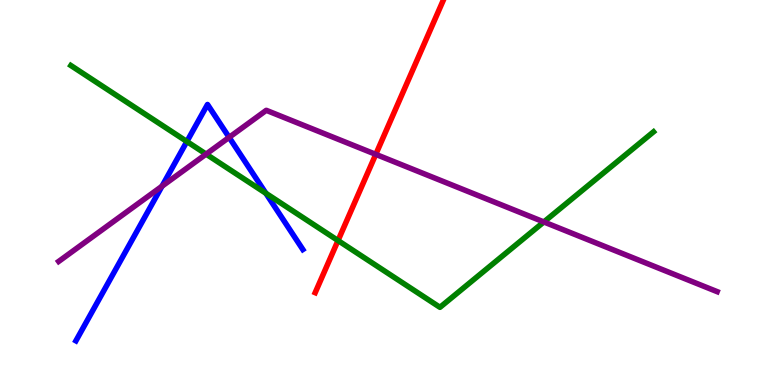[{'lines': ['blue', 'red'], 'intersections': []}, {'lines': ['green', 'red'], 'intersections': [{'x': 4.36, 'y': 3.75}]}, {'lines': ['purple', 'red'], 'intersections': [{'x': 4.85, 'y': 5.99}]}, {'lines': ['blue', 'green'], 'intersections': [{'x': 2.41, 'y': 6.32}, {'x': 3.43, 'y': 4.98}]}, {'lines': ['blue', 'purple'], 'intersections': [{'x': 2.09, 'y': 5.16}, {'x': 2.96, 'y': 6.43}]}, {'lines': ['green', 'purple'], 'intersections': [{'x': 2.66, 'y': 6.0}, {'x': 7.02, 'y': 4.24}]}]